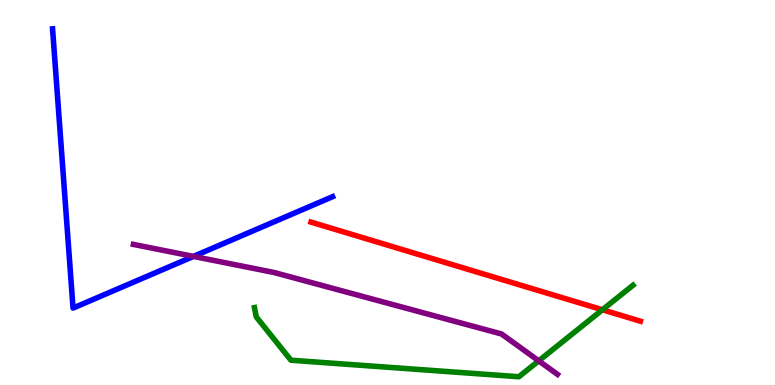[{'lines': ['blue', 'red'], 'intersections': []}, {'lines': ['green', 'red'], 'intersections': [{'x': 7.77, 'y': 1.95}]}, {'lines': ['purple', 'red'], 'intersections': []}, {'lines': ['blue', 'green'], 'intersections': []}, {'lines': ['blue', 'purple'], 'intersections': [{'x': 2.5, 'y': 3.34}]}, {'lines': ['green', 'purple'], 'intersections': [{'x': 6.95, 'y': 0.628}]}]